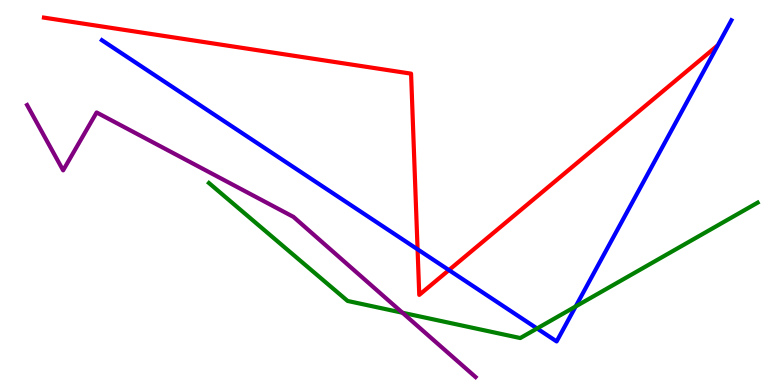[{'lines': ['blue', 'red'], 'intersections': [{'x': 5.39, 'y': 3.52}, {'x': 5.79, 'y': 2.98}]}, {'lines': ['green', 'red'], 'intersections': []}, {'lines': ['purple', 'red'], 'intersections': []}, {'lines': ['blue', 'green'], 'intersections': [{'x': 6.93, 'y': 1.47}, {'x': 7.43, 'y': 2.04}]}, {'lines': ['blue', 'purple'], 'intersections': []}, {'lines': ['green', 'purple'], 'intersections': [{'x': 5.19, 'y': 1.88}]}]